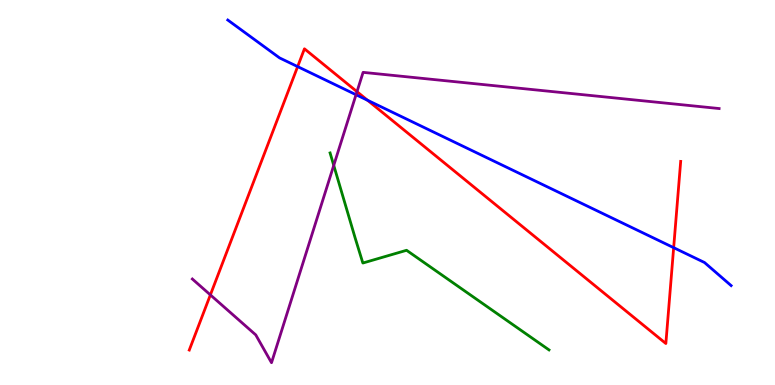[{'lines': ['blue', 'red'], 'intersections': [{'x': 3.84, 'y': 8.27}, {'x': 4.74, 'y': 7.4}, {'x': 8.69, 'y': 3.57}]}, {'lines': ['green', 'red'], 'intersections': []}, {'lines': ['purple', 'red'], 'intersections': [{'x': 2.71, 'y': 2.34}, {'x': 4.61, 'y': 7.62}]}, {'lines': ['blue', 'green'], 'intersections': []}, {'lines': ['blue', 'purple'], 'intersections': [{'x': 4.59, 'y': 7.54}]}, {'lines': ['green', 'purple'], 'intersections': [{'x': 4.31, 'y': 5.7}]}]